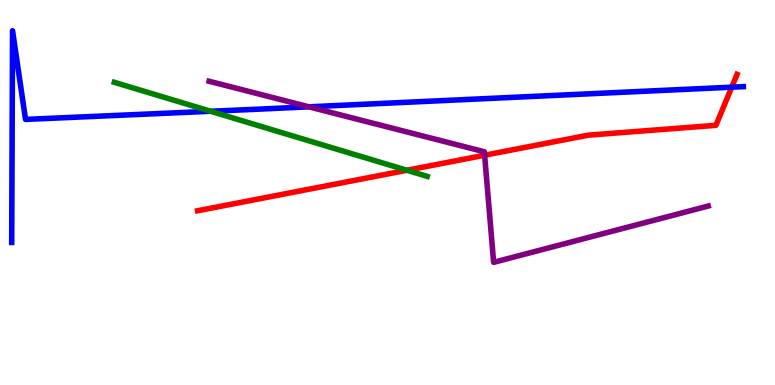[{'lines': ['blue', 'red'], 'intersections': [{'x': 9.44, 'y': 7.74}]}, {'lines': ['green', 'red'], 'intersections': [{'x': 5.25, 'y': 5.58}]}, {'lines': ['purple', 'red'], 'intersections': [{'x': 6.25, 'y': 5.97}]}, {'lines': ['blue', 'green'], 'intersections': [{'x': 2.72, 'y': 7.11}]}, {'lines': ['blue', 'purple'], 'intersections': [{'x': 3.99, 'y': 7.23}]}, {'lines': ['green', 'purple'], 'intersections': []}]